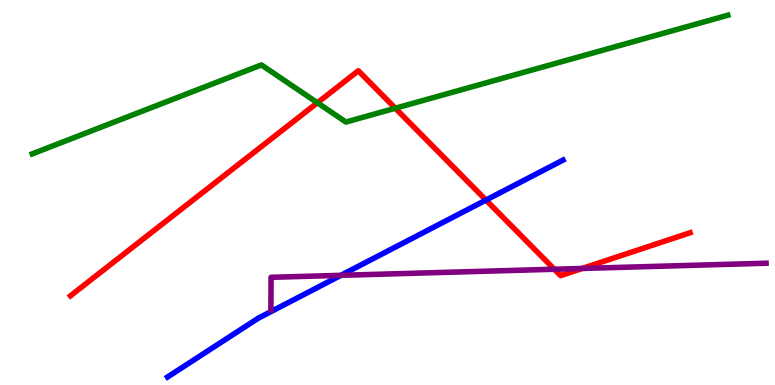[{'lines': ['blue', 'red'], 'intersections': [{'x': 6.27, 'y': 4.8}]}, {'lines': ['green', 'red'], 'intersections': [{'x': 4.1, 'y': 7.33}, {'x': 5.1, 'y': 7.19}]}, {'lines': ['purple', 'red'], 'intersections': [{'x': 7.15, 'y': 3.01}, {'x': 7.51, 'y': 3.03}]}, {'lines': ['blue', 'green'], 'intersections': []}, {'lines': ['blue', 'purple'], 'intersections': [{'x': 4.4, 'y': 2.85}]}, {'lines': ['green', 'purple'], 'intersections': []}]